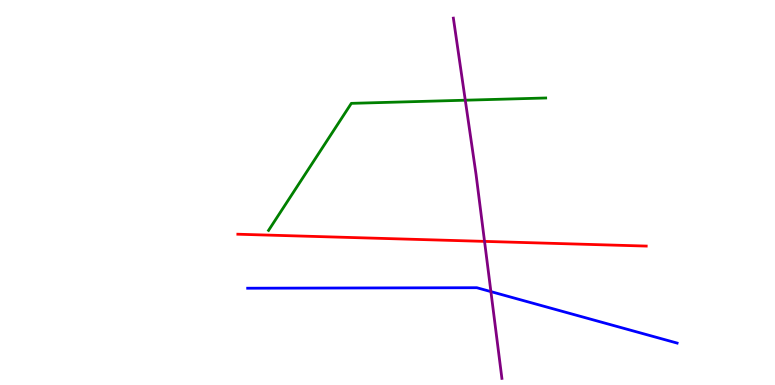[{'lines': ['blue', 'red'], 'intersections': []}, {'lines': ['green', 'red'], 'intersections': []}, {'lines': ['purple', 'red'], 'intersections': [{'x': 6.25, 'y': 3.73}]}, {'lines': ['blue', 'green'], 'intersections': []}, {'lines': ['blue', 'purple'], 'intersections': [{'x': 6.33, 'y': 2.43}]}, {'lines': ['green', 'purple'], 'intersections': [{'x': 6.0, 'y': 7.4}]}]